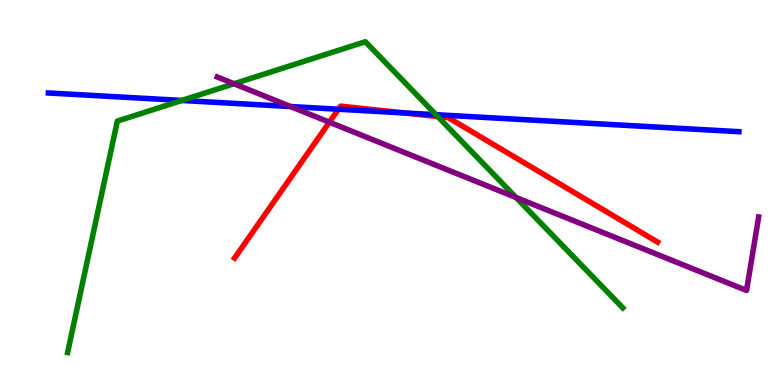[{'lines': ['blue', 'red'], 'intersections': [{'x': 4.37, 'y': 7.16}, {'x': 5.2, 'y': 7.07}]}, {'lines': ['green', 'red'], 'intersections': [{'x': 5.65, 'y': 6.97}]}, {'lines': ['purple', 'red'], 'intersections': [{'x': 4.25, 'y': 6.83}]}, {'lines': ['blue', 'green'], 'intersections': [{'x': 2.35, 'y': 7.39}, {'x': 5.63, 'y': 7.02}]}, {'lines': ['blue', 'purple'], 'intersections': [{'x': 3.75, 'y': 7.23}]}, {'lines': ['green', 'purple'], 'intersections': [{'x': 3.02, 'y': 7.82}, {'x': 6.66, 'y': 4.87}]}]